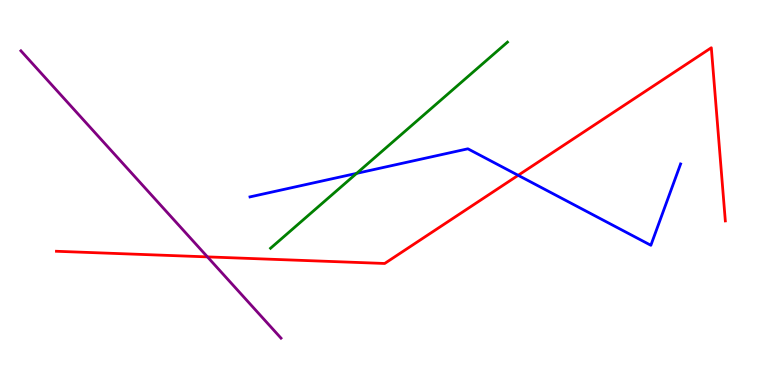[{'lines': ['blue', 'red'], 'intersections': [{'x': 6.69, 'y': 5.45}]}, {'lines': ['green', 'red'], 'intersections': []}, {'lines': ['purple', 'red'], 'intersections': [{'x': 2.68, 'y': 3.33}]}, {'lines': ['blue', 'green'], 'intersections': [{'x': 4.6, 'y': 5.5}]}, {'lines': ['blue', 'purple'], 'intersections': []}, {'lines': ['green', 'purple'], 'intersections': []}]